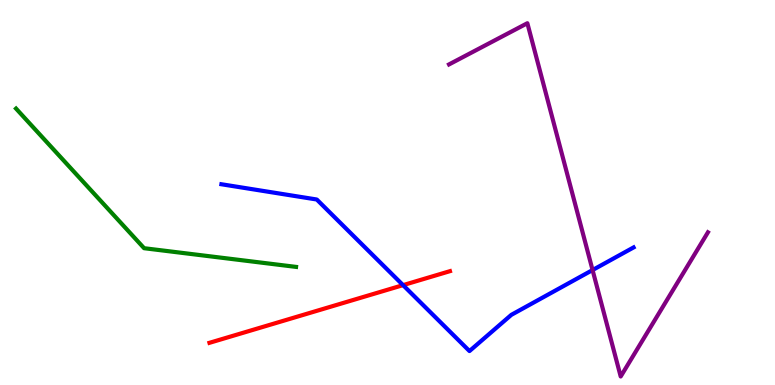[{'lines': ['blue', 'red'], 'intersections': [{'x': 5.2, 'y': 2.59}]}, {'lines': ['green', 'red'], 'intersections': []}, {'lines': ['purple', 'red'], 'intersections': []}, {'lines': ['blue', 'green'], 'intersections': []}, {'lines': ['blue', 'purple'], 'intersections': [{'x': 7.65, 'y': 2.99}]}, {'lines': ['green', 'purple'], 'intersections': []}]